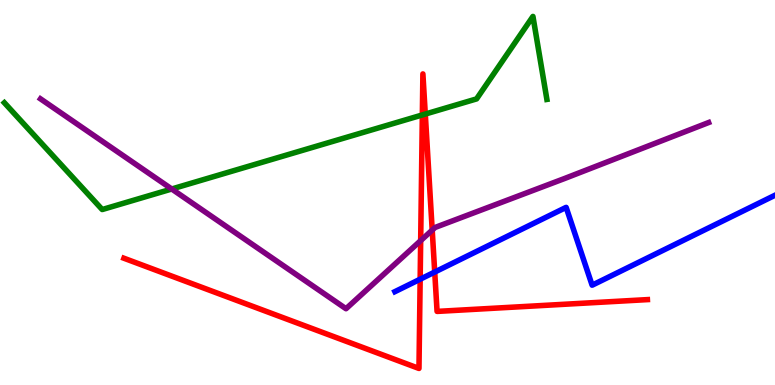[{'lines': ['blue', 'red'], 'intersections': [{'x': 5.42, 'y': 2.75}, {'x': 5.61, 'y': 2.93}]}, {'lines': ['green', 'red'], 'intersections': [{'x': 5.45, 'y': 7.01}, {'x': 5.49, 'y': 7.04}]}, {'lines': ['purple', 'red'], 'intersections': [{'x': 5.43, 'y': 3.75}, {'x': 5.58, 'y': 4.02}]}, {'lines': ['blue', 'green'], 'intersections': []}, {'lines': ['blue', 'purple'], 'intersections': []}, {'lines': ['green', 'purple'], 'intersections': [{'x': 2.22, 'y': 5.09}]}]